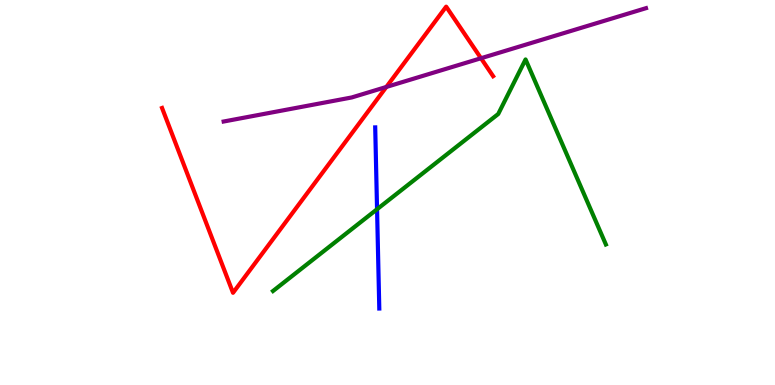[{'lines': ['blue', 'red'], 'intersections': []}, {'lines': ['green', 'red'], 'intersections': []}, {'lines': ['purple', 'red'], 'intersections': [{'x': 4.99, 'y': 7.74}, {'x': 6.21, 'y': 8.49}]}, {'lines': ['blue', 'green'], 'intersections': [{'x': 4.87, 'y': 4.57}]}, {'lines': ['blue', 'purple'], 'intersections': []}, {'lines': ['green', 'purple'], 'intersections': []}]